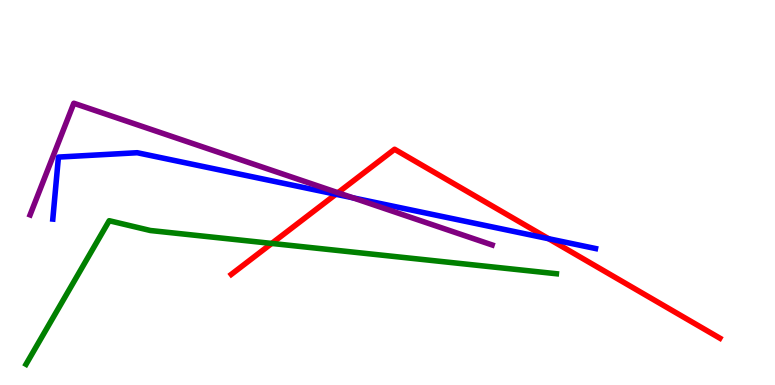[{'lines': ['blue', 'red'], 'intersections': [{'x': 4.33, 'y': 4.95}, {'x': 7.08, 'y': 3.8}]}, {'lines': ['green', 'red'], 'intersections': [{'x': 3.51, 'y': 3.68}]}, {'lines': ['purple', 'red'], 'intersections': [{'x': 4.36, 'y': 4.99}]}, {'lines': ['blue', 'green'], 'intersections': []}, {'lines': ['blue', 'purple'], 'intersections': [{'x': 4.56, 'y': 4.86}]}, {'lines': ['green', 'purple'], 'intersections': []}]